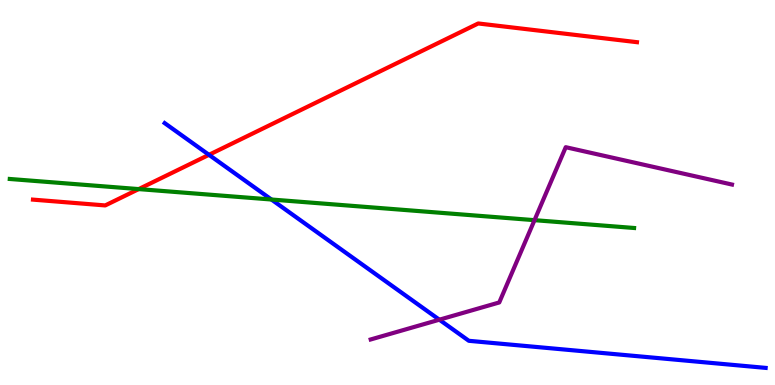[{'lines': ['blue', 'red'], 'intersections': [{'x': 2.7, 'y': 5.98}]}, {'lines': ['green', 'red'], 'intersections': [{'x': 1.79, 'y': 5.09}]}, {'lines': ['purple', 'red'], 'intersections': []}, {'lines': ['blue', 'green'], 'intersections': [{'x': 3.5, 'y': 4.82}]}, {'lines': ['blue', 'purple'], 'intersections': [{'x': 5.67, 'y': 1.7}]}, {'lines': ['green', 'purple'], 'intersections': [{'x': 6.9, 'y': 4.28}]}]